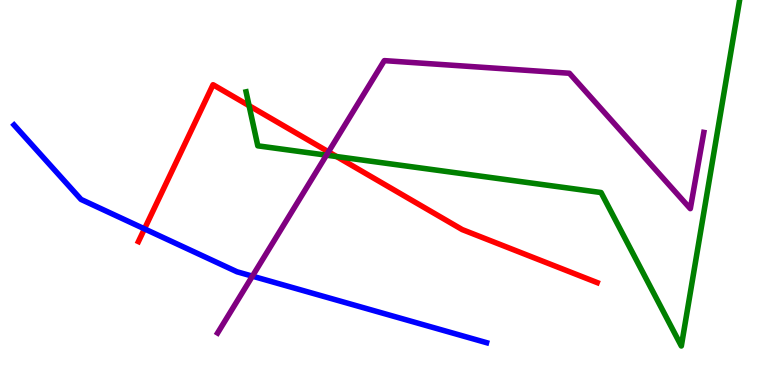[{'lines': ['blue', 'red'], 'intersections': [{'x': 1.86, 'y': 4.06}]}, {'lines': ['green', 'red'], 'intersections': [{'x': 3.21, 'y': 7.26}, {'x': 4.34, 'y': 5.93}]}, {'lines': ['purple', 'red'], 'intersections': [{'x': 4.24, 'y': 6.06}]}, {'lines': ['blue', 'green'], 'intersections': []}, {'lines': ['blue', 'purple'], 'intersections': [{'x': 3.26, 'y': 2.83}]}, {'lines': ['green', 'purple'], 'intersections': [{'x': 4.21, 'y': 5.97}]}]